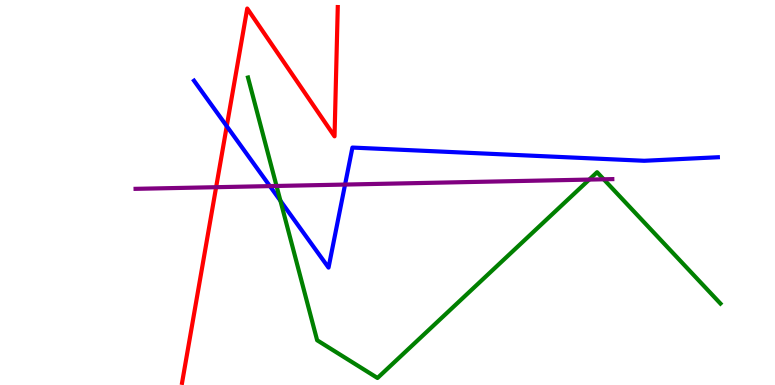[{'lines': ['blue', 'red'], 'intersections': [{'x': 2.93, 'y': 6.72}]}, {'lines': ['green', 'red'], 'intersections': []}, {'lines': ['purple', 'red'], 'intersections': [{'x': 2.79, 'y': 5.14}]}, {'lines': ['blue', 'green'], 'intersections': [{'x': 3.62, 'y': 4.79}]}, {'lines': ['blue', 'purple'], 'intersections': [{'x': 3.48, 'y': 5.17}, {'x': 4.45, 'y': 5.21}]}, {'lines': ['green', 'purple'], 'intersections': [{'x': 3.57, 'y': 5.17}, {'x': 7.6, 'y': 5.34}, {'x': 7.79, 'y': 5.34}]}]